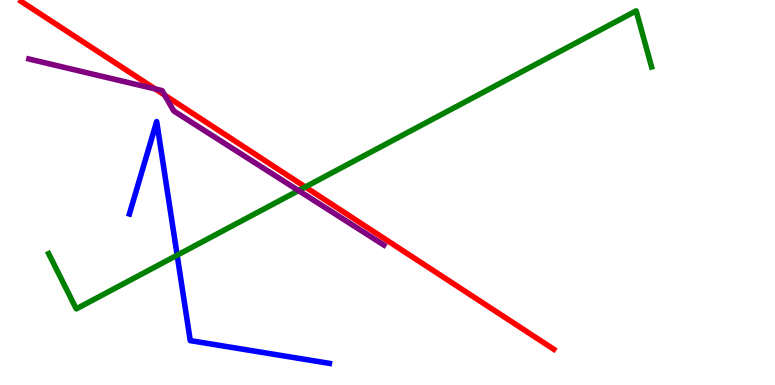[{'lines': ['blue', 'red'], 'intersections': []}, {'lines': ['green', 'red'], 'intersections': [{'x': 3.94, 'y': 5.14}]}, {'lines': ['purple', 'red'], 'intersections': [{'x': 2.0, 'y': 7.69}, {'x': 2.13, 'y': 7.53}]}, {'lines': ['blue', 'green'], 'intersections': [{'x': 2.29, 'y': 3.37}]}, {'lines': ['blue', 'purple'], 'intersections': []}, {'lines': ['green', 'purple'], 'intersections': [{'x': 3.85, 'y': 5.05}]}]